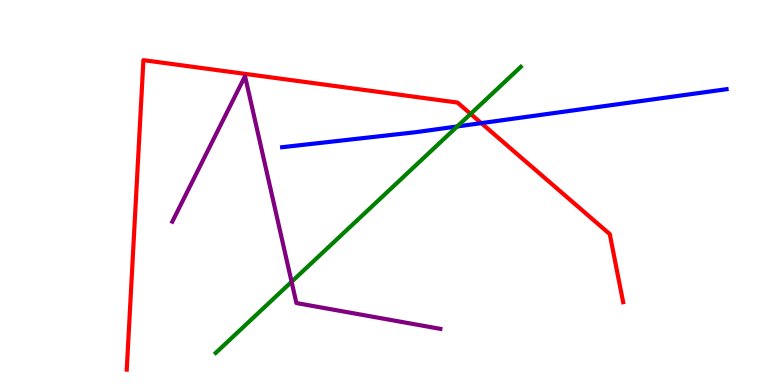[{'lines': ['blue', 'red'], 'intersections': [{'x': 6.21, 'y': 6.8}]}, {'lines': ['green', 'red'], 'intersections': [{'x': 6.07, 'y': 7.04}]}, {'lines': ['purple', 'red'], 'intersections': []}, {'lines': ['blue', 'green'], 'intersections': [{'x': 5.9, 'y': 6.72}]}, {'lines': ['blue', 'purple'], 'intersections': []}, {'lines': ['green', 'purple'], 'intersections': [{'x': 3.76, 'y': 2.68}]}]